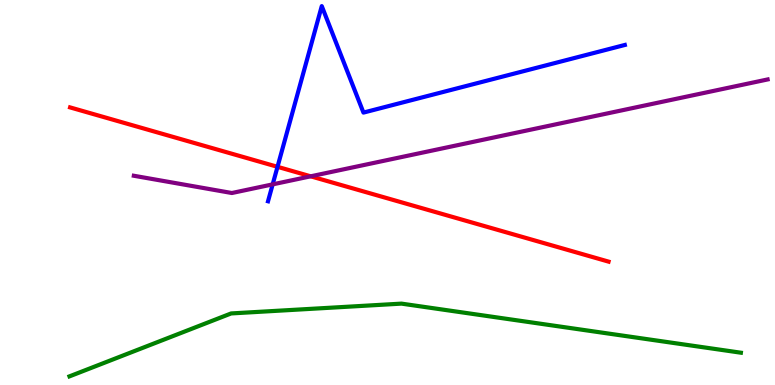[{'lines': ['blue', 'red'], 'intersections': [{'x': 3.58, 'y': 5.67}]}, {'lines': ['green', 'red'], 'intersections': []}, {'lines': ['purple', 'red'], 'intersections': [{'x': 4.01, 'y': 5.42}]}, {'lines': ['blue', 'green'], 'intersections': []}, {'lines': ['blue', 'purple'], 'intersections': [{'x': 3.52, 'y': 5.21}]}, {'lines': ['green', 'purple'], 'intersections': []}]